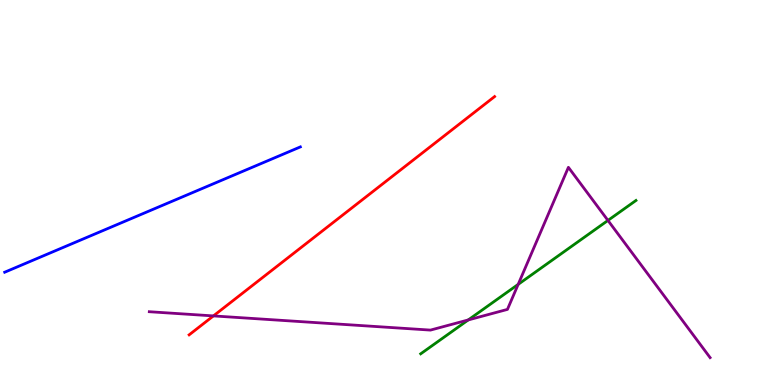[{'lines': ['blue', 'red'], 'intersections': []}, {'lines': ['green', 'red'], 'intersections': []}, {'lines': ['purple', 'red'], 'intersections': [{'x': 2.75, 'y': 1.79}]}, {'lines': ['blue', 'green'], 'intersections': []}, {'lines': ['blue', 'purple'], 'intersections': []}, {'lines': ['green', 'purple'], 'intersections': [{'x': 6.04, 'y': 1.69}, {'x': 6.69, 'y': 2.61}, {'x': 7.84, 'y': 4.27}]}]